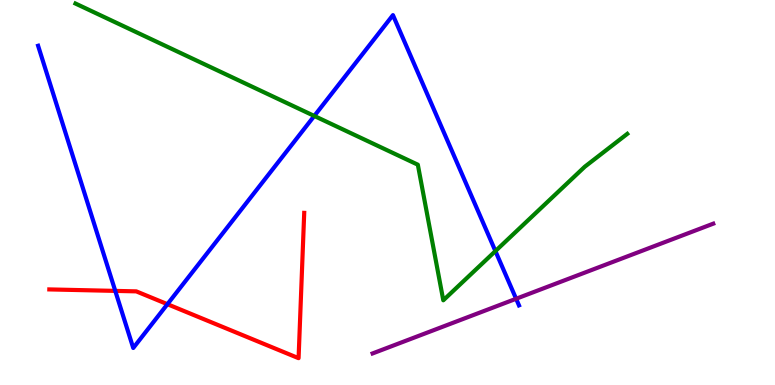[{'lines': ['blue', 'red'], 'intersections': [{'x': 1.49, 'y': 2.44}, {'x': 2.16, 'y': 2.1}]}, {'lines': ['green', 'red'], 'intersections': []}, {'lines': ['purple', 'red'], 'intersections': []}, {'lines': ['blue', 'green'], 'intersections': [{'x': 4.06, 'y': 6.99}, {'x': 6.39, 'y': 3.48}]}, {'lines': ['blue', 'purple'], 'intersections': [{'x': 6.66, 'y': 2.24}]}, {'lines': ['green', 'purple'], 'intersections': []}]